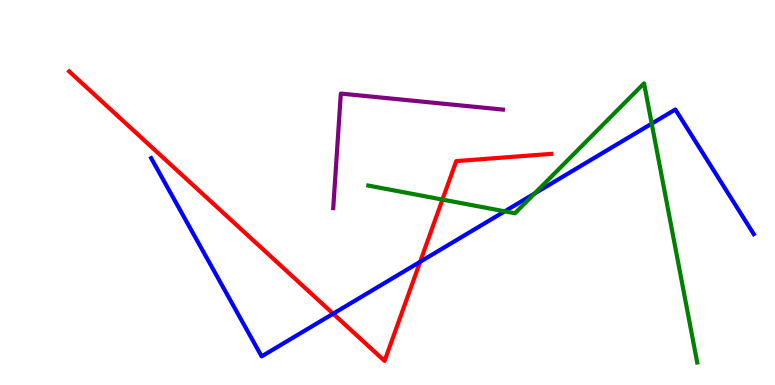[{'lines': ['blue', 'red'], 'intersections': [{'x': 4.3, 'y': 1.85}, {'x': 5.42, 'y': 3.2}]}, {'lines': ['green', 'red'], 'intersections': [{'x': 5.71, 'y': 4.82}]}, {'lines': ['purple', 'red'], 'intersections': []}, {'lines': ['blue', 'green'], 'intersections': [{'x': 6.51, 'y': 4.51}, {'x': 6.9, 'y': 4.97}, {'x': 8.41, 'y': 6.79}]}, {'lines': ['blue', 'purple'], 'intersections': []}, {'lines': ['green', 'purple'], 'intersections': []}]